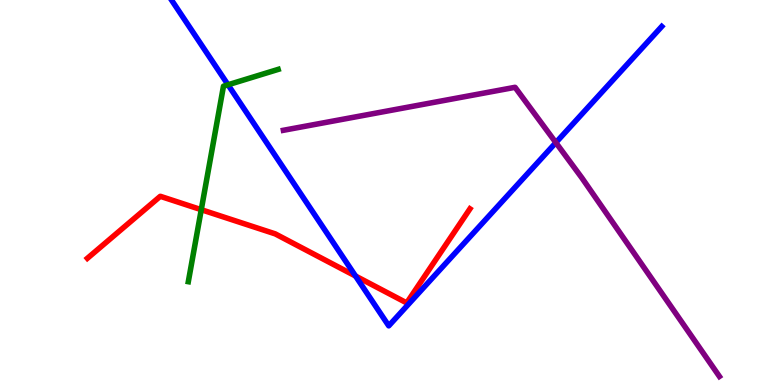[{'lines': ['blue', 'red'], 'intersections': [{'x': 4.59, 'y': 2.83}]}, {'lines': ['green', 'red'], 'intersections': [{'x': 2.6, 'y': 4.55}]}, {'lines': ['purple', 'red'], 'intersections': []}, {'lines': ['blue', 'green'], 'intersections': [{'x': 2.94, 'y': 7.8}]}, {'lines': ['blue', 'purple'], 'intersections': [{'x': 7.17, 'y': 6.3}]}, {'lines': ['green', 'purple'], 'intersections': []}]